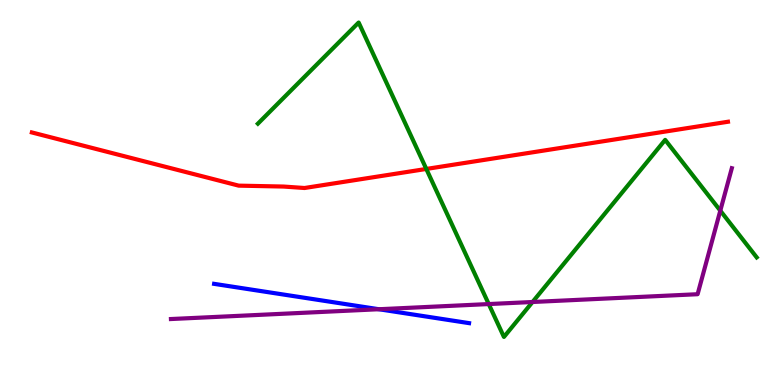[{'lines': ['blue', 'red'], 'intersections': []}, {'lines': ['green', 'red'], 'intersections': [{'x': 5.5, 'y': 5.61}]}, {'lines': ['purple', 'red'], 'intersections': []}, {'lines': ['blue', 'green'], 'intersections': []}, {'lines': ['blue', 'purple'], 'intersections': [{'x': 4.89, 'y': 1.97}]}, {'lines': ['green', 'purple'], 'intersections': [{'x': 6.31, 'y': 2.1}, {'x': 6.87, 'y': 2.16}, {'x': 9.29, 'y': 4.53}]}]